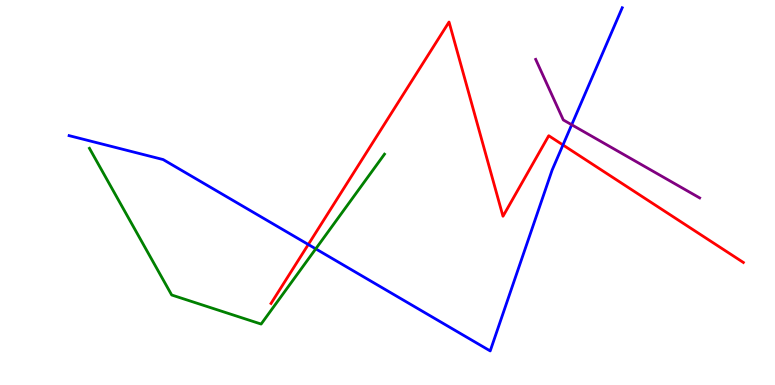[{'lines': ['blue', 'red'], 'intersections': [{'x': 3.98, 'y': 3.65}, {'x': 7.26, 'y': 6.23}]}, {'lines': ['green', 'red'], 'intersections': []}, {'lines': ['purple', 'red'], 'intersections': []}, {'lines': ['blue', 'green'], 'intersections': [{'x': 4.07, 'y': 3.54}]}, {'lines': ['blue', 'purple'], 'intersections': [{'x': 7.38, 'y': 6.76}]}, {'lines': ['green', 'purple'], 'intersections': []}]